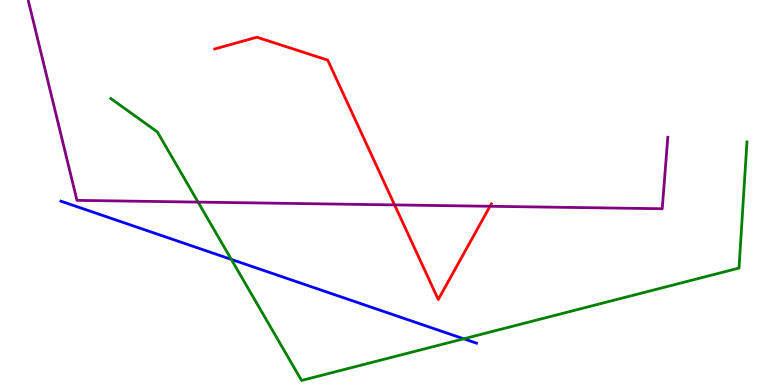[{'lines': ['blue', 'red'], 'intersections': []}, {'lines': ['green', 'red'], 'intersections': []}, {'lines': ['purple', 'red'], 'intersections': [{'x': 5.09, 'y': 4.68}, {'x': 6.32, 'y': 4.64}]}, {'lines': ['blue', 'green'], 'intersections': [{'x': 2.98, 'y': 3.26}, {'x': 5.98, 'y': 1.2}]}, {'lines': ['blue', 'purple'], 'intersections': []}, {'lines': ['green', 'purple'], 'intersections': [{'x': 2.56, 'y': 4.75}]}]